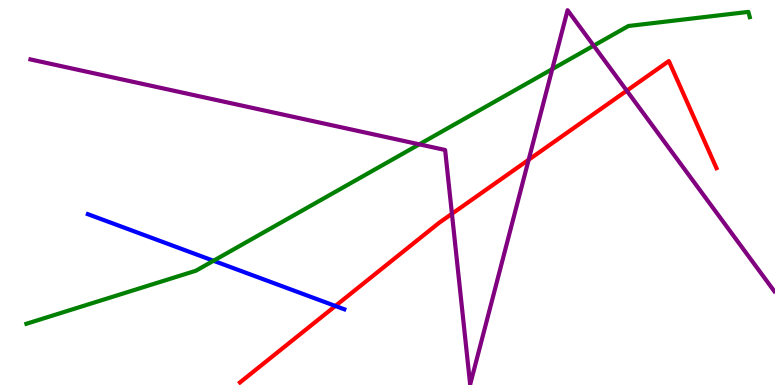[{'lines': ['blue', 'red'], 'intersections': [{'x': 4.33, 'y': 2.05}]}, {'lines': ['green', 'red'], 'intersections': []}, {'lines': ['purple', 'red'], 'intersections': [{'x': 5.83, 'y': 4.45}, {'x': 6.82, 'y': 5.85}, {'x': 8.09, 'y': 7.64}]}, {'lines': ['blue', 'green'], 'intersections': [{'x': 2.75, 'y': 3.23}]}, {'lines': ['blue', 'purple'], 'intersections': []}, {'lines': ['green', 'purple'], 'intersections': [{'x': 5.41, 'y': 6.25}, {'x': 7.13, 'y': 8.21}, {'x': 7.66, 'y': 8.81}]}]